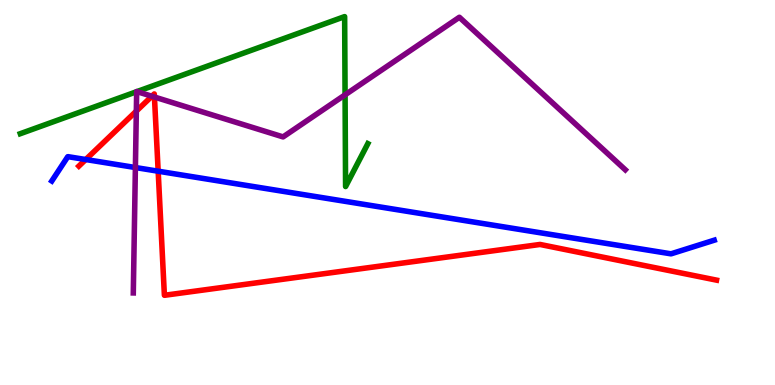[{'lines': ['blue', 'red'], 'intersections': [{'x': 1.11, 'y': 5.86}, {'x': 2.04, 'y': 5.55}]}, {'lines': ['green', 'red'], 'intersections': []}, {'lines': ['purple', 'red'], 'intersections': [{'x': 1.76, 'y': 7.11}, {'x': 1.96, 'y': 7.5}, {'x': 1.99, 'y': 7.48}]}, {'lines': ['blue', 'green'], 'intersections': []}, {'lines': ['blue', 'purple'], 'intersections': [{'x': 1.75, 'y': 5.65}]}, {'lines': ['green', 'purple'], 'intersections': [{'x': 1.76, 'y': 7.62}, {'x': 1.77, 'y': 7.62}, {'x': 4.45, 'y': 7.54}]}]